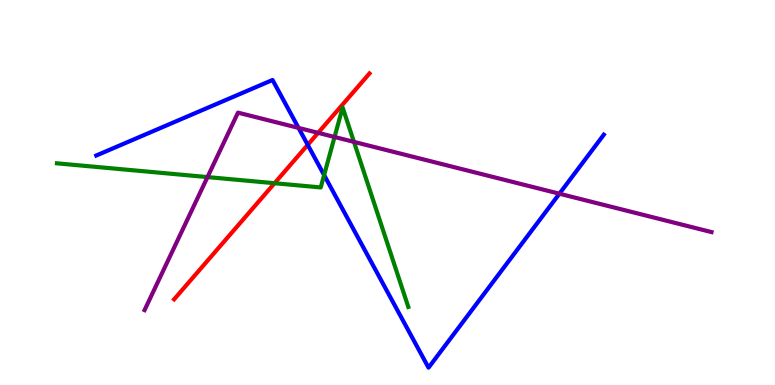[{'lines': ['blue', 'red'], 'intersections': [{'x': 3.97, 'y': 6.24}]}, {'lines': ['green', 'red'], 'intersections': [{'x': 3.54, 'y': 5.24}]}, {'lines': ['purple', 'red'], 'intersections': [{'x': 4.1, 'y': 6.55}]}, {'lines': ['blue', 'green'], 'intersections': [{'x': 4.18, 'y': 5.45}]}, {'lines': ['blue', 'purple'], 'intersections': [{'x': 3.85, 'y': 6.68}, {'x': 7.22, 'y': 4.97}]}, {'lines': ['green', 'purple'], 'intersections': [{'x': 2.68, 'y': 5.4}, {'x': 4.32, 'y': 6.44}, {'x': 4.57, 'y': 6.31}]}]